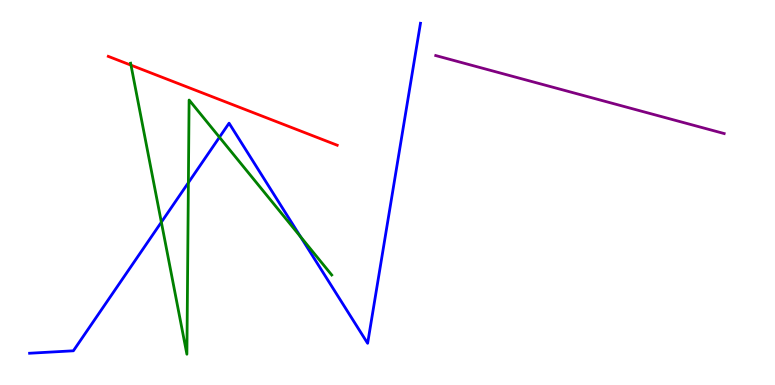[{'lines': ['blue', 'red'], 'intersections': []}, {'lines': ['green', 'red'], 'intersections': [{'x': 1.69, 'y': 8.31}]}, {'lines': ['purple', 'red'], 'intersections': []}, {'lines': ['blue', 'green'], 'intersections': [{'x': 2.08, 'y': 4.23}, {'x': 2.43, 'y': 5.26}, {'x': 2.83, 'y': 6.44}, {'x': 3.88, 'y': 3.85}]}, {'lines': ['blue', 'purple'], 'intersections': []}, {'lines': ['green', 'purple'], 'intersections': []}]